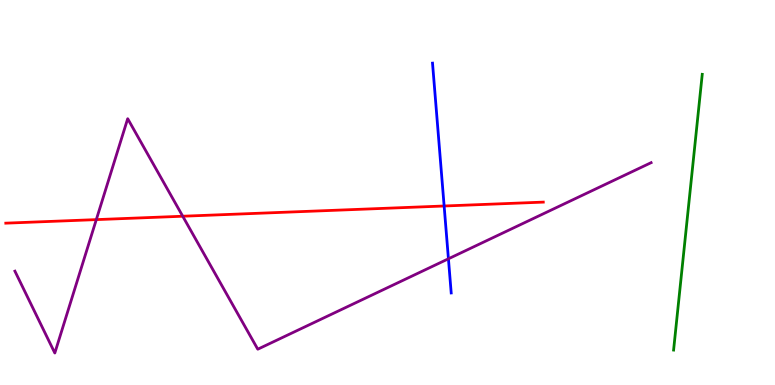[{'lines': ['blue', 'red'], 'intersections': [{'x': 5.73, 'y': 4.65}]}, {'lines': ['green', 'red'], 'intersections': []}, {'lines': ['purple', 'red'], 'intersections': [{'x': 1.24, 'y': 4.3}, {'x': 2.36, 'y': 4.38}]}, {'lines': ['blue', 'green'], 'intersections': []}, {'lines': ['blue', 'purple'], 'intersections': [{'x': 5.79, 'y': 3.28}]}, {'lines': ['green', 'purple'], 'intersections': []}]